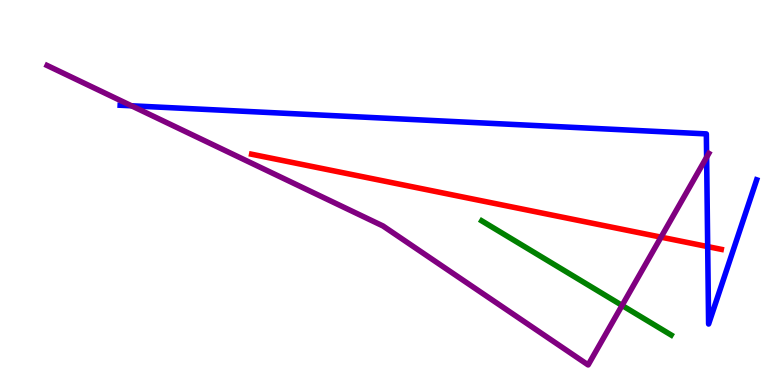[{'lines': ['blue', 'red'], 'intersections': [{'x': 9.13, 'y': 3.59}]}, {'lines': ['green', 'red'], 'intersections': []}, {'lines': ['purple', 'red'], 'intersections': [{'x': 8.53, 'y': 3.84}]}, {'lines': ['blue', 'green'], 'intersections': []}, {'lines': ['blue', 'purple'], 'intersections': [{'x': 1.7, 'y': 7.25}, {'x': 9.12, 'y': 5.92}]}, {'lines': ['green', 'purple'], 'intersections': [{'x': 8.03, 'y': 2.07}]}]